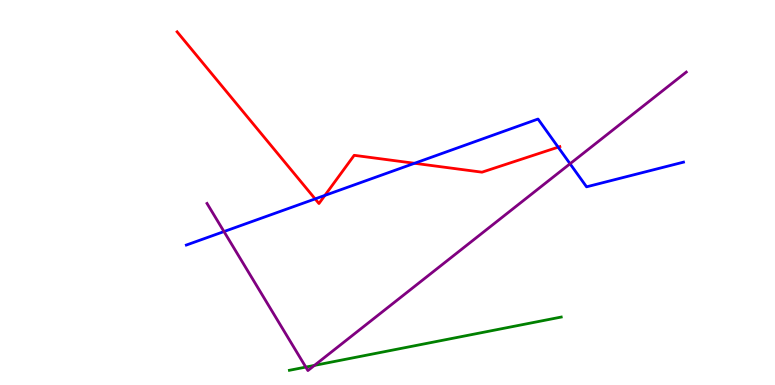[{'lines': ['blue', 'red'], 'intersections': [{'x': 4.07, 'y': 4.83}, {'x': 4.19, 'y': 4.92}, {'x': 5.35, 'y': 5.76}, {'x': 7.2, 'y': 6.18}]}, {'lines': ['green', 'red'], 'intersections': []}, {'lines': ['purple', 'red'], 'intersections': []}, {'lines': ['blue', 'green'], 'intersections': []}, {'lines': ['blue', 'purple'], 'intersections': [{'x': 2.89, 'y': 3.99}, {'x': 7.36, 'y': 5.75}]}, {'lines': ['green', 'purple'], 'intersections': [{'x': 3.95, 'y': 0.465}, {'x': 4.06, 'y': 0.509}]}]